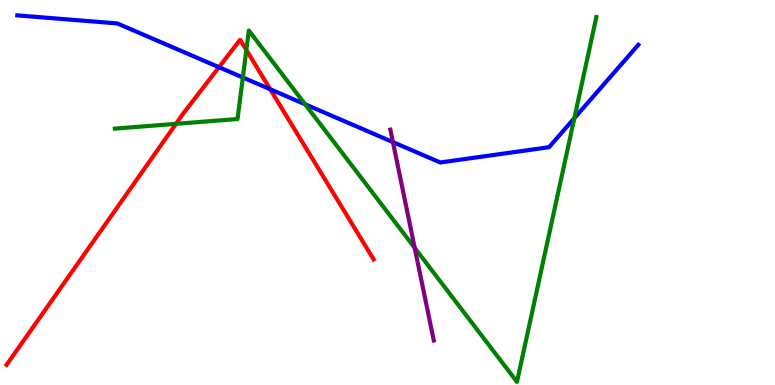[{'lines': ['blue', 'red'], 'intersections': [{'x': 2.83, 'y': 8.25}, {'x': 3.49, 'y': 7.68}]}, {'lines': ['green', 'red'], 'intersections': [{'x': 2.27, 'y': 6.78}, {'x': 3.18, 'y': 8.7}]}, {'lines': ['purple', 'red'], 'intersections': []}, {'lines': ['blue', 'green'], 'intersections': [{'x': 3.13, 'y': 7.99}, {'x': 3.94, 'y': 7.29}, {'x': 7.41, 'y': 6.93}]}, {'lines': ['blue', 'purple'], 'intersections': [{'x': 5.07, 'y': 6.31}]}, {'lines': ['green', 'purple'], 'intersections': [{'x': 5.35, 'y': 3.56}]}]